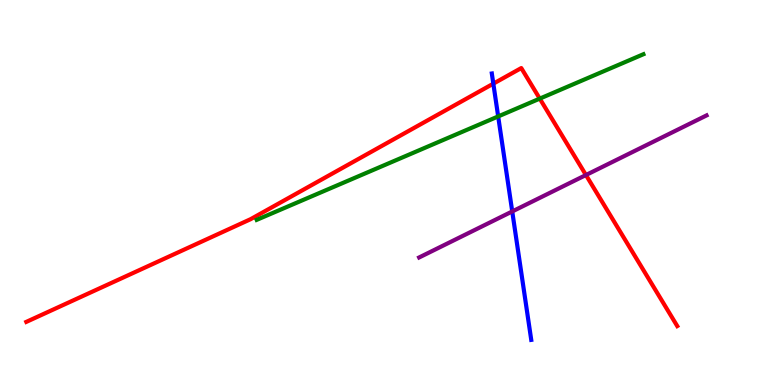[{'lines': ['blue', 'red'], 'intersections': [{'x': 6.37, 'y': 7.83}]}, {'lines': ['green', 'red'], 'intersections': [{'x': 6.96, 'y': 7.44}]}, {'lines': ['purple', 'red'], 'intersections': [{'x': 7.56, 'y': 5.45}]}, {'lines': ['blue', 'green'], 'intersections': [{'x': 6.43, 'y': 6.98}]}, {'lines': ['blue', 'purple'], 'intersections': [{'x': 6.61, 'y': 4.51}]}, {'lines': ['green', 'purple'], 'intersections': []}]